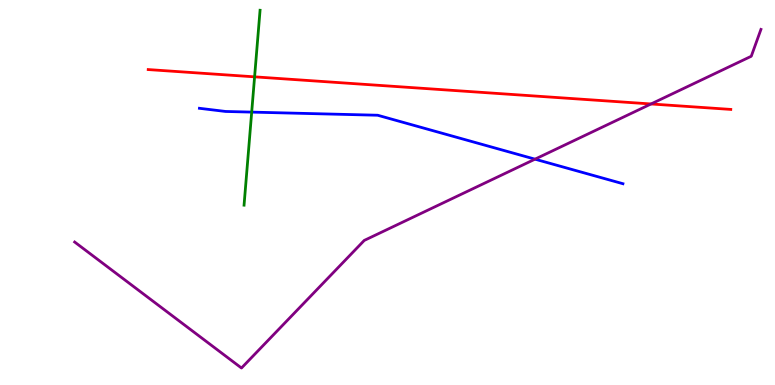[{'lines': ['blue', 'red'], 'intersections': []}, {'lines': ['green', 'red'], 'intersections': [{'x': 3.29, 'y': 8.0}]}, {'lines': ['purple', 'red'], 'intersections': [{'x': 8.4, 'y': 7.3}]}, {'lines': ['blue', 'green'], 'intersections': [{'x': 3.25, 'y': 7.09}]}, {'lines': ['blue', 'purple'], 'intersections': [{'x': 6.9, 'y': 5.87}]}, {'lines': ['green', 'purple'], 'intersections': []}]